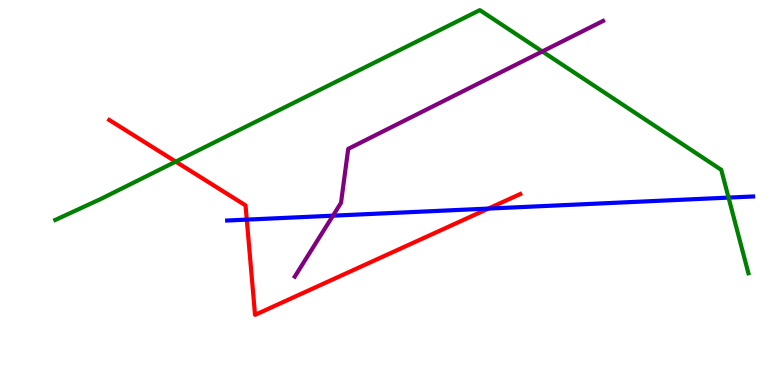[{'lines': ['blue', 'red'], 'intersections': [{'x': 3.18, 'y': 4.3}, {'x': 6.3, 'y': 4.58}]}, {'lines': ['green', 'red'], 'intersections': [{'x': 2.27, 'y': 5.8}]}, {'lines': ['purple', 'red'], 'intersections': []}, {'lines': ['blue', 'green'], 'intersections': [{'x': 9.4, 'y': 4.87}]}, {'lines': ['blue', 'purple'], 'intersections': [{'x': 4.3, 'y': 4.4}]}, {'lines': ['green', 'purple'], 'intersections': [{'x': 7.0, 'y': 8.66}]}]